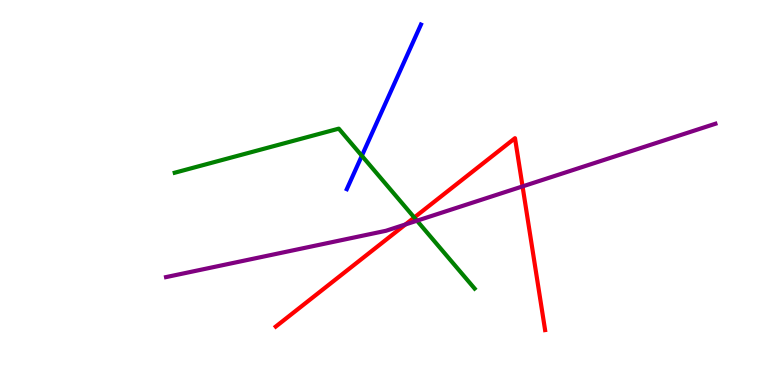[{'lines': ['blue', 'red'], 'intersections': []}, {'lines': ['green', 'red'], 'intersections': [{'x': 5.35, 'y': 4.35}]}, {'lines': ['purple', 'red'], 'intersections': [{'x': 5.23, 'y': 4.17}, {'x': 6.74, 'y': 5.16}]}, {'lines': ['blue', 'green'], 'intersections': [{'x': 4.67, 'y': 5.95}]}, {'lines': ['blue', 'purple'], 'intersections': []}, {'lines': ['green', 'purple'], 'intersections': [{'x': 5.38, 'y': 4.27}]}]